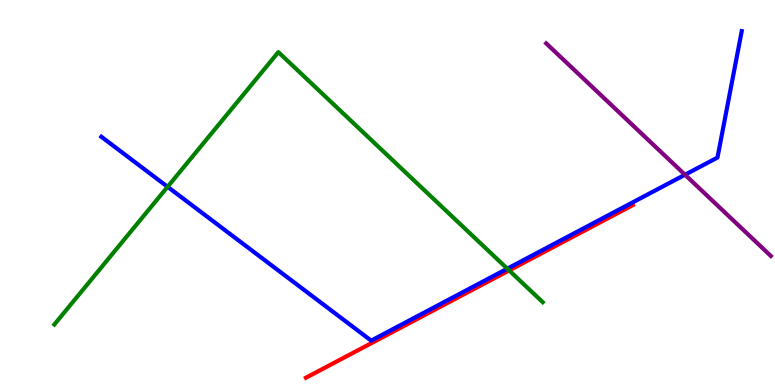[{'lines': ['blue', 'red'], 'intersections': []}, {'lines': ['green', 'red'], 'intersections': [{'x': 6.57, 'y': 2.98}]}, {'lines': ['purple', 'red'], 'intersections': []}, {'lines': ['blue', 'green'], 'intersections': [{'x': 2.16, 'y': 5.15}, {'x': 6.55, 'y': 3.02}]}, {'lines': ['blue', 'purple'], 'intersections': [{'x': 8.84, 'y': 5.46}]}, {'lines': ['green', 'purple'], 'intersections': []}]